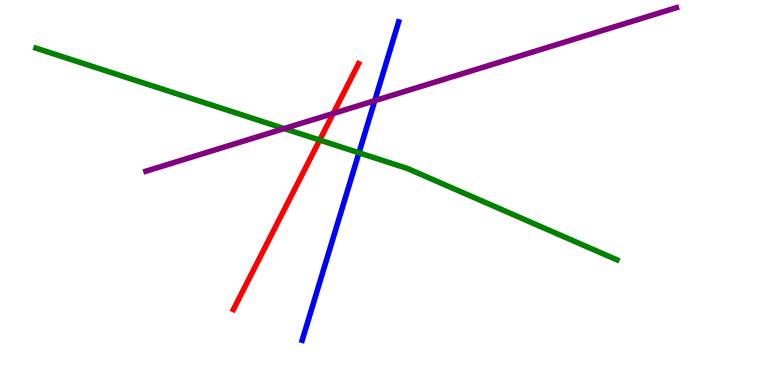[{'lines': ['blue', 'red'], 'intersections': []}, {'lines': ['green', 'red'], 'intersections': [{'x': 4.12, 'y': 6.36}]}, {'lines': ['purple', 'red'], 'intersections': [{'x': 4.3, 'y': 7.05}]}, {'lines': ['blue', 'green'], 'intersections': [{'x': 4.63, 'y': 6.03}]}, {'lines': ['blue', 'purple'], 'intersections': [{'x': 4.84, 'y': 7.39}]}, {'lines': ['green', 'purple'], 'intersections': [{'x': 3.67, 'y': 6.66}]}]